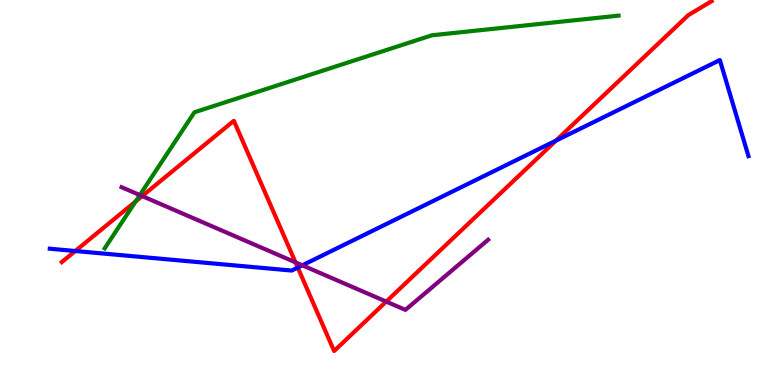[{'lines': ['blue', 'red'], 'intersections': [{'x': 0.971, 'y': 3.48}, {'x': 3.84, 'y': 3.05}, {'x': 7.17, 'y': 6.35}]}, {'lines': ['green', 'red'], 'intersections': [{'x': 1.75, 'y': 4.77}]}, {'lines': ['purple', 'red'], 'intersections': [{'x': 1.83, 'y': 4.91}, {'x': 3.81, 'y': 3.19}, {'x': 4.98, 'y': 2.17}]}, {'lines': ['blue', 'green'], 'intersections': []}, {'lines': ['blue', 'purple'], 'intersections': [{'x': 3.9, 'y': 3.11}]}, {'lines': ['green', 'purple'], 'intersections': [{'x': 1.8, 'y': 4.93}]}]